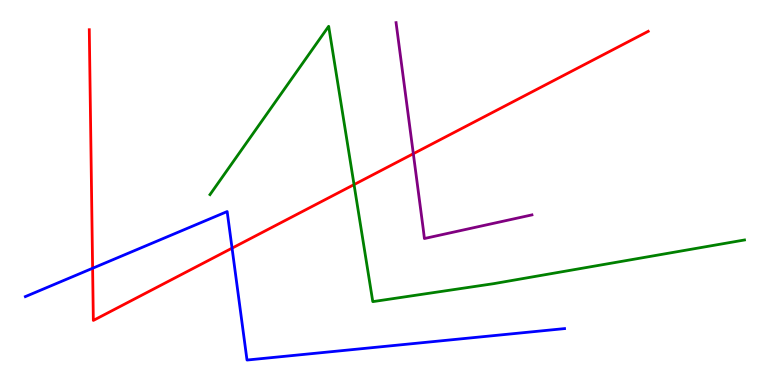[{'lines': ['blue', 'red'], 'intersections': [{'x': 1.19, 'y': 3.03}, {'x': 2.99, 'y': 3.55}]}, {'lines': ['green', 'red'], 'intersections': [{'x': 4.57, 'y': 5.21}]}, {'lines': ['purple', 'red'], 'intersections': [{'x': 5.33, 'y': 6.01}]}, {'lines': ['blue', 'green'], 'intersections': []}, {'lines': ['blue', 'purple'], 'intersections': []}, {'lines': ['green', 'purple'], 'intersections': []}]